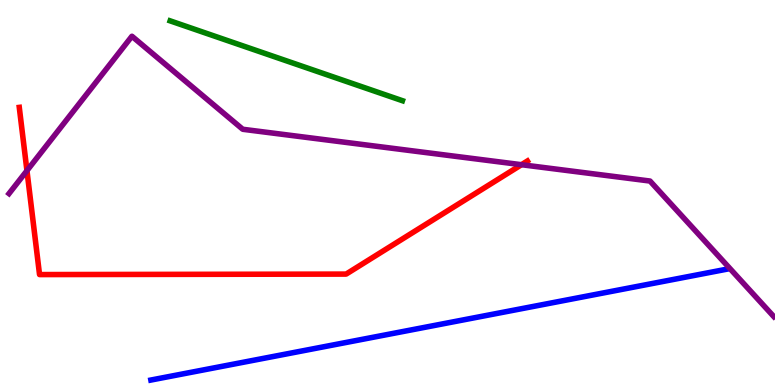[{'lines': ['blue', 'red'], 'intersections': []}, {'lines': ['green', 'red'], 'intersections': []}, {'lines': ['purple', 'red'], 'intersections': [{'x': 0.348, 'y': 5.57}, {'x': 6.73, 'y': 5.72}]}, {'lines': ['blue', 'green'], 'intersections': []}, {'lines': ['blue', 'purple'], 'intersections': []}, {'lines': ['green', 'purple'], 'intersections': []}]